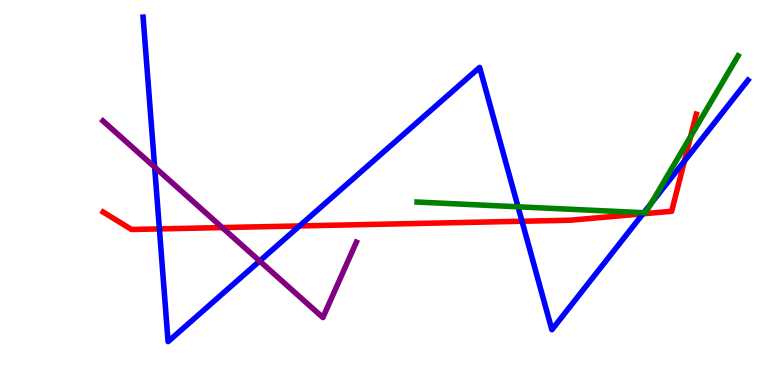[{'lines': ['blue', 'red'], 'intersections': [{'x': 2.06, 'y': 4.05}, {'x': 3.86, 'y': 4.13}, {'x': 6.74, 'y': 4.25}, {'x': 8.3, 'y': 4.45}, {'x': 8.83, 'y': 5.82}]}, {'lines': ['green', 'red'], 'intersections': [{'x': 8.91, 'y': 6.46}]}, {'lines': ['purple', 'red'], 'intersections': [{'x': 2.87, 'y': 4.09}]}, {'lines': ['blue', 'green'], 'intersections': [{'x': 6.68, 'y': 4.63}, {'x': 8.31, 'y': 4.47}, {'x': 8.4, 'y': 4.72}]}, {'lines': ['blue', 'purple'], 'intersections': [{'x': 2.0, 'y': 5.66}, {'x': 3.35, 'y': 3.22}]}, {'lines': ['green', 'purple'], 'intersections': []}]